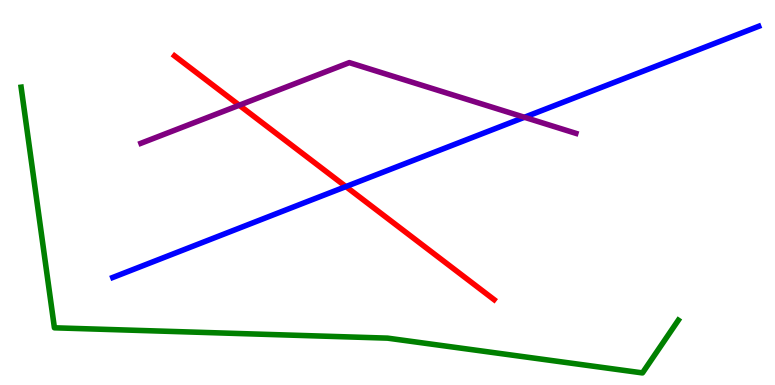[{'lines': ['blue', 'red'], 'intersections': [{'x': 4.46, 'y': 5.15}]}, {'lines': ['green', 'red'], 'intersections': []}, {'lines': ['purple', 'red'], 'intersections': [{'x': 3.09, 'y': 7.27}]}, {'lines': ['blue', 'green'], 'intersections': []}, {'lines': ['blue', 'purple'], 'intersections': [{'x': 6.77, 'y': 6.95}]}, {'lines': ['green', 'purple'], 'intersections': []}]